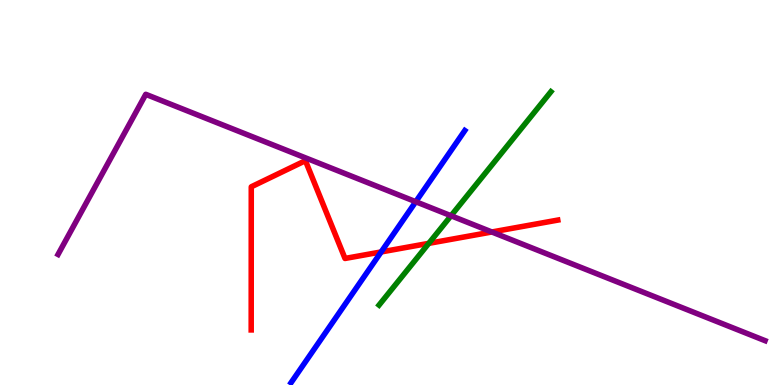[{'lines': ['blue', 'red'], 'intersections': [{'x': 4.92, 'y': 3.46}]}, {'lines': ['green', 'red'], 'intersections': [{'x': 5.53, 'y': 3.68}]}, {'lines': ['purple', 'red'], 'intersections': [{'x': 6.35, 'y': 3.97}]}, {'lines': ['blue', 'green'], 'intersections': []}, {'lines': ['blue', 'purple'], 'intersections': [{'x': 5.36, 'y': 4.76}]}, {'lines': ['green', 'purple'], 'intersections': [{'x': 5.82, 'y': 4.4}]}]